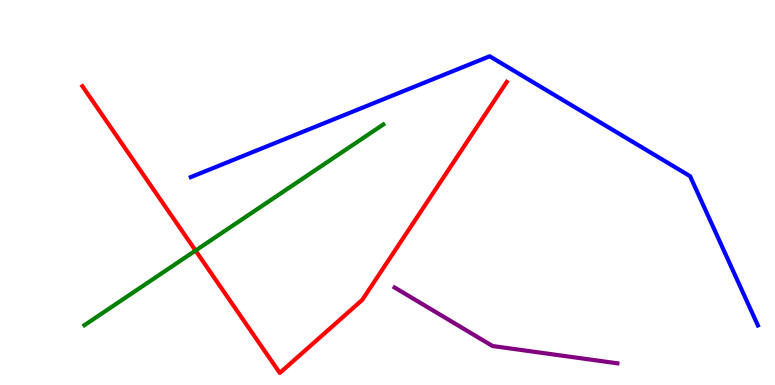[{'lines': ['blue', 'red'], 'intersections': []}, {'lines': ['green', 'red'], 'intersections': [{'x': 2.52, 'y': 3.49}]}, {'lines': ['purple', 'red'], 'intersections': []}, {'lines': ['blue', 'green'], 'intersections': []}, {'lines': ['blue', 'purple'], 'intersections': []}, {'lines': ['green', 'purple'], 'intersections': []}]